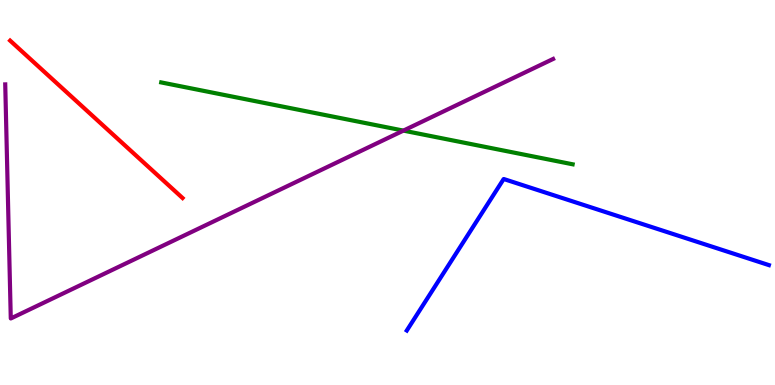[{'lines': ['blue', 'red'], 'intersections': []}, {'lines': ['green', 'red'], 'intersections': []}, {'lines': ['purple', 'red'], 'intersections': []}, {'lines': ['blue', 'green'], 'intersections': []}, {'lines': ['blue', 'purple'], 'intersections': []}, {'lines': ['green', 'purple'], 'intersections': [{'x': 5.21, 'y': 6.61}]}]